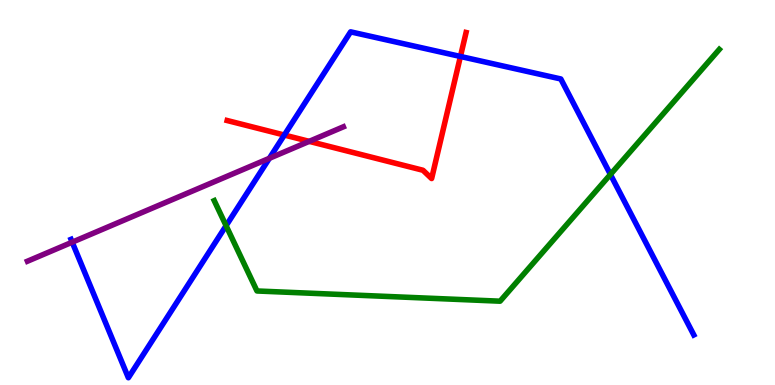[{'lines': ['blue', 'red'], 'intersections': [{'x': 3.67, 'y': 6.49}, {'x': 5.94, 'y': 8.53}]}, {'lines': ['green', 'red'], 'intersections': []}, {'lines': ['purple', 'red'], 'intersections': [{'x': 3.99, 'y': 6.33}]}, {'lines': ['blue', 'green'], 'intersections': [{'x': 2.92, 'y': 4.14}, {'x': 7.88, 'y': 5.47}]}, {'lines': ['blue', 'purple'], 'intersections': [{'x': 0.932, 'y': 3.71}, {'x': 3.48, 'y': 5.89}]}, {'lines': ['green', 'purple'], 'intersections': []}]